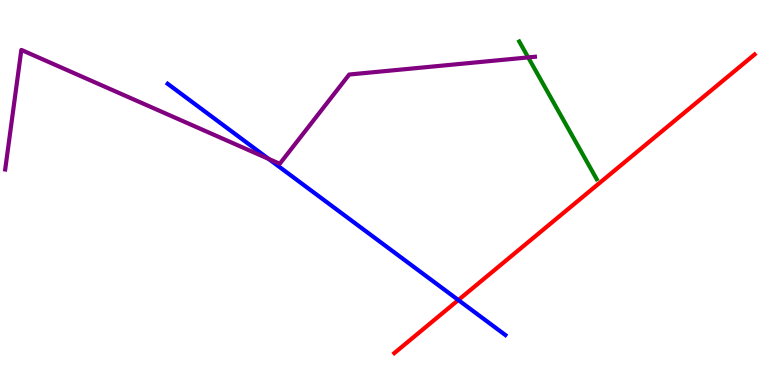[{'lines': ['blue', 'red'], 'intersections': [{'x': 5.91, 'y': 2.21}]}, {'lines': ['green', 'red'], 'intersections': []}, {'lines': ['purple', 'red'], 'intersections': []}, {'lines': ['blue', 'green'], 'intersections': []}, {'lines': ['blue', 'purple'], 'intersections': [{'x': 3.47, 'y': 5.87}]}, {'lines': ['green', 'purple'], 'intersections': [{'x': 6.82, 'y': 8.51}]}]